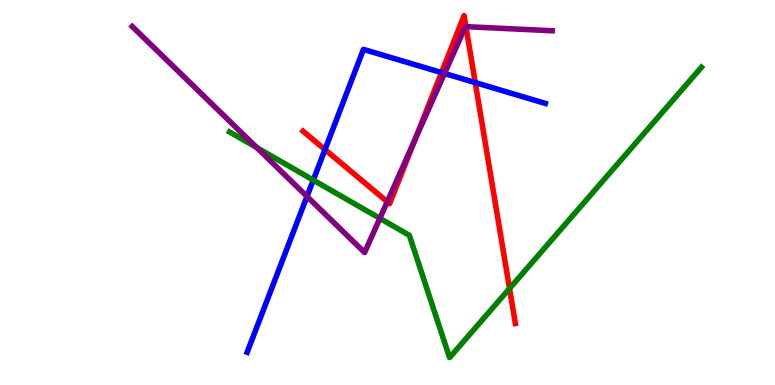[{'lines': ['blue', 'red'], 'intersections': [{'x': 4.19, 'y': 6.12}, {'x': 5.7, 'y': 8.11}, {'x': 6.13, 'y': 7.85}]}, {'lines': ['green', 'red'], 'intersections': [{'x': 6.57, 'y': 2.51}]}, {'lines': ['purple', 'red'], 'intersections': [{'x': 5.0, 'y': 4.76}, {'x': 5.36, 'y': 6.38}, {'x': 6.01, 'y': 9.31}]}, {'lines': ['blue', 'green'], 'intersections': [{'x': 4.04, 'y': 5.32}]}, {'lines': ['blue', 'purple'], 'intersections': [{'x': 3.96, 'y': 4.9}, {'x': 5.74, 'y': 8.09}]}, {'lines': ['green', 'purple'], 'intersections': [{'x': 3.31, 'y': 6.17}, {'x': 4.9, 'y': 4.33}]}]